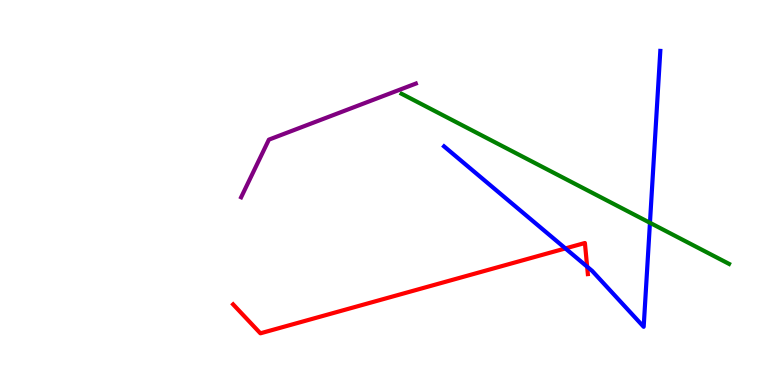[{'lines': ['blue', 'red'], 'intersections': [{'x': 7.3, 'y': 3.55}, {'x': 7.58, 'y': 3.07}]}, {'lines': ['green', 'red'], 'intersections': []}, {'lines': ['purple', 'red'], 'intersections': []}, {'lines': ['blue', 'green'], 'intersections': [{'x': 8.39, 'y': 4.21}]}, {'lines': ['blue', 'purple'], 'intersections': []}, {'lines': ['green', 'purple'], 'intersections': []}]